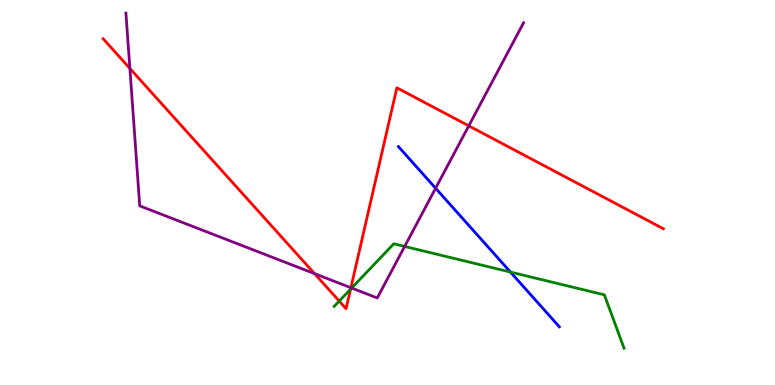[{'lines': ['blue', 'red'], 'intersections': []}, {'lines': ['green', 'red'], 'intersections': [{'x': 4.38, 'y': 2.18}, {'x': 4.52, 'y': 2.49}]}, {'lines': ['purple', 'red'], 'intersections': [{'x': 1.68, 'y': 8.22}, {'x': 4.06, 'y': 2.89}, {'x': 4.53, 'y': 2.53}, {'x': 6.05, 'y': 6.73}]}, {'lines': ['blue', 'green'], 'intersections': [{'x': 6.59, 'y': 2.93}]}, {'lines': ['blue', 'purple'], 'intersections': [{'x': 5.62, 'y': 5.11}]}, {'lines': ['green', 'purple'], 'intersections': [{'x': 4.54, 'y': 2.52}, {'x': 5.22, 'y': 3.6}]}]